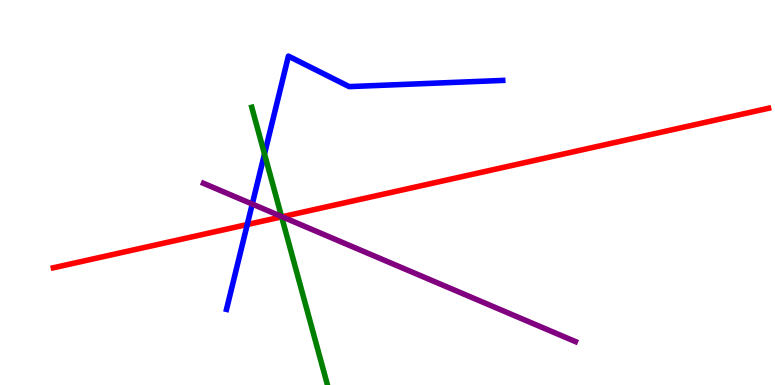[{'lines': ['blue', 'red'], 'intersections': [{'x': 3.19, 'y': 4.17}]}, {'lines': ['green', 'red'], 'intersections': [{'x': 3.63, 'y': 4.37}]}, {'lines': ['purple', 'red'], 'intersections': [{'x': 3.64, 'y': 4.37}]}, {'lines': ['blue', 'green'], 'intersections': [{'x': 3.41, 'y': 6.0}]}, {'lines': ['blue', 'purple'], 'intersections': [{'x': 3.25, 'y': 4.7}]}, {'lines': ['green', 'purple'], 'intersections': [{'x': 3.63, 'y': 4.38}]}]